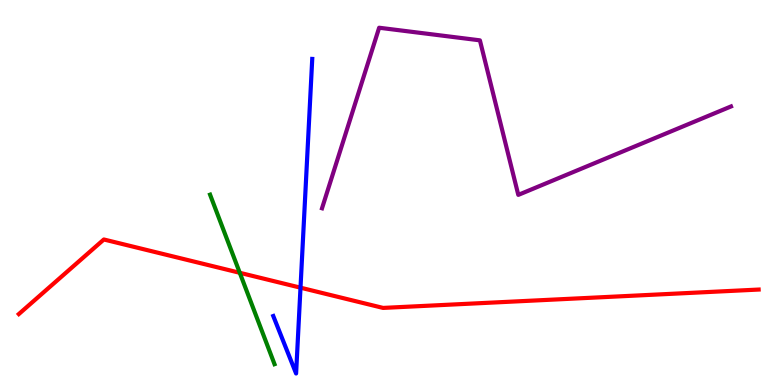[{'lines': ['blue', 'red'], 'intersections': [{'x': 3.88, 'y': 2.53}]}, {'lines': ['green', 'red'], 'intersections': [{'x': 3.09, 'y': 2.91}]}, {'lines': ['purple', 'red'], 'intersections': []}, {'lines': ['blue', 'green'], 'intersections': []}, {'lines': ['blue', 'purple'], 'intersections': []}, {'lines': ['green', 'purple'], 'intersections': []}]